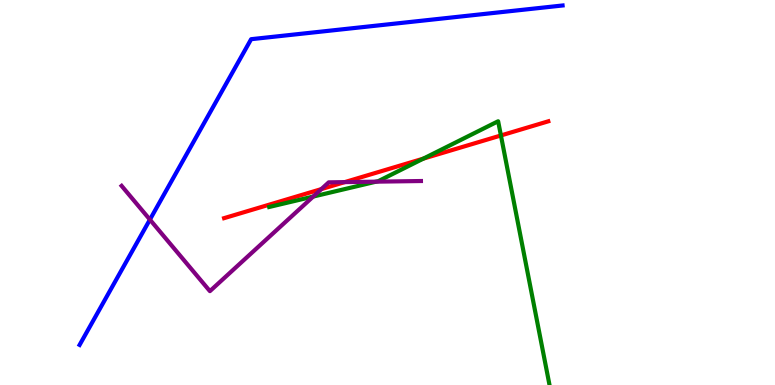[{'lines': ['blue', 'red'], 'intersections': []}, {'lines': ['green', 'red'], 'intersections': [{'x': 5.46, 'y': 5.88}, {'x': 6.46, 'y': 6.48}]}, {'lines': ['purple', 'red'], 'intersections': [{'x': 4.15, 'y': 5.09}, {'x': 4.45, 'y': 5.27}]}, {'lines': ['blue', 'green'], 'intersections': []}, {'lines': ['blue', 'purple'], 'intersections': [{'x': 1.93, 'y': 4.3}]}, {'lines': ['green', 'purple'], 'intersections': [{'x': 4.04, 'y': 4.89}, {'x': 4.85, 'y': 5.28}]}]